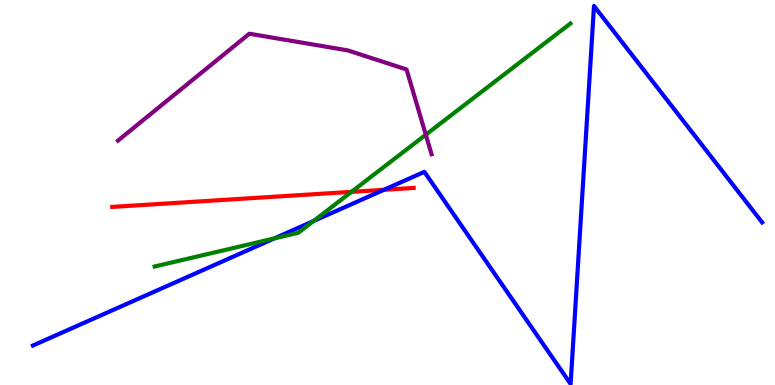[{'lines': ['blue', 'red'], 'intersections': [{'x': 4.95, 'y': 5.07}]}, {'lines': ['green', 'red'], 'intersections': [{'x': 4.54, 'y': 5.02}]}, {'lines': ['purple', 'red'], 'intersections': []}, {'lines': ['blue', 'green'], 'intersections': [{'x': 3.54, 'y': 3.81}, {'x': 4.05, 'y': 4.26}]}, {'lines': ['blue', 'purple'], 'intersections': []}, {'lines': ['green', 'purple'], 'intersections': [{'x': 5.49, 'y': 6.5}]}]